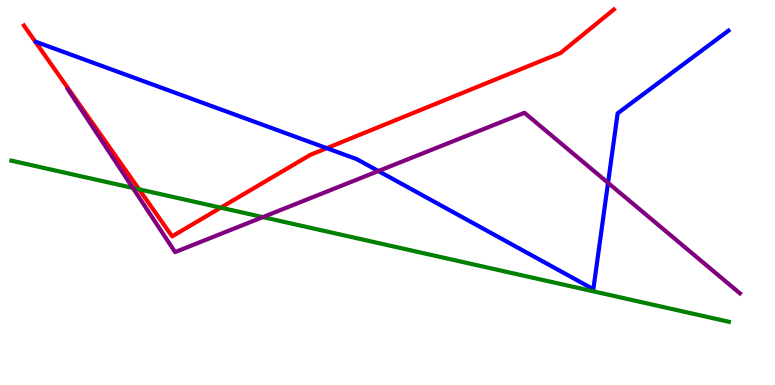[{'lines': ['blue', 'red'], 'intersections': [{'x': 4.22, 'y': 6.15}]}, {'lines': ['green', 'red'], 'intersections': [{'x': 1.79, 'y': 5.08}, {'x': 2.85, 'y': 4.61}]}, {'lines': ['purple', 'red'], 'intersections': []}, {'lines': ['blue', 'green'], 'intersections': []}, {'lines': ['blue', 'purple'], 'intersections': [{'x': 4.88, 'y': 5.56}, {'x': 7.85, 'y': 5.25}]}, {'lines': ['green', 'purple'], 'intersections': [{'x': 1.71, 'y': 5.12}, {'x': 3.39, 'y': 4.36}]}]